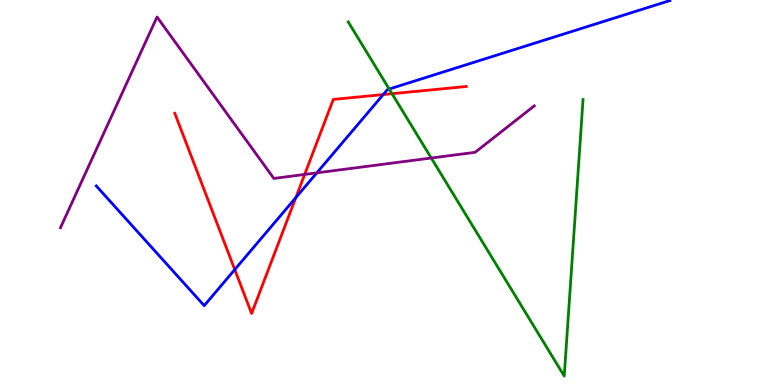[{'lines': ['blue', 'red'], 'intersections': [{'x': 3.03, 'y': 3.0}, {'x': 3.82, 'y': 4.87}, {'x': 4.95, 'y': 7.54}]}, {'lines': ['green', 'red'], 'intersections': [{'x': 5.06, 'y': 7.57}]}, {'lines': ['purple', 'red'], 'intersections': [{'x': 3.93, 'y': 5.47}]}, {'lines': ['blue', 'green'], 'intersections': [{'x': 5.02, 'y': 7.69}]}, {'lines': ['blue', 'purple'], 'intersections': [{'x': 4.09, 'y': 5.51}]}, {'lines': ['green', 'purple'], 'intersections': [{'x': 5.56, 'y': 5.9}]}]